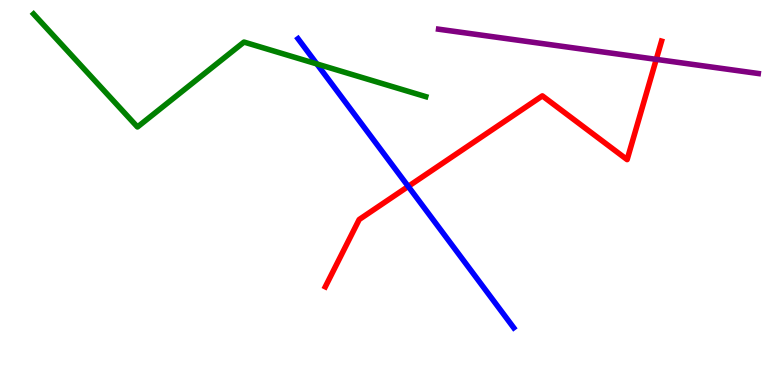[{'lines': ['blue', 'red'], 'intersections': [{'x': 5.27, 'y': 5.16}]}, {'lines': ['green', 'red'], 'intersections': []}, {'lines': ['purple', 'red'], 'intersections': [{'x': 8.47, 'y': 8.46}]}, {'lines': ['blue', 'green'], 'intersections': [{'x': 4.09, 'y': 8.34}]}, {'lines': ['blue', 'purple'], 'intersections': []}, {'lines': ['green', 'purple'], 'intersections': []}]